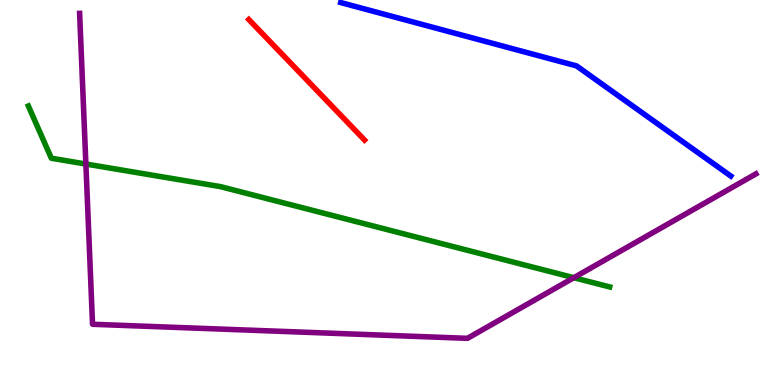[{'lines': ['blue', 'red'], 'intersections': []}, {'lines': ['green', 'red'], 'intersections': []}, {'lines': ['purple', 'red'], 'intersections': []}, {'lines': ['blue', 'green'], 'intersections': []}, {'lines': ['blue', 'purple'], 'intersections': []}, {'lines': ['green', 'purple'], 'intersections': [{'x': 1.11, 'y': 5.74}, {'x': 7.4, 'y': 2.79}]}]